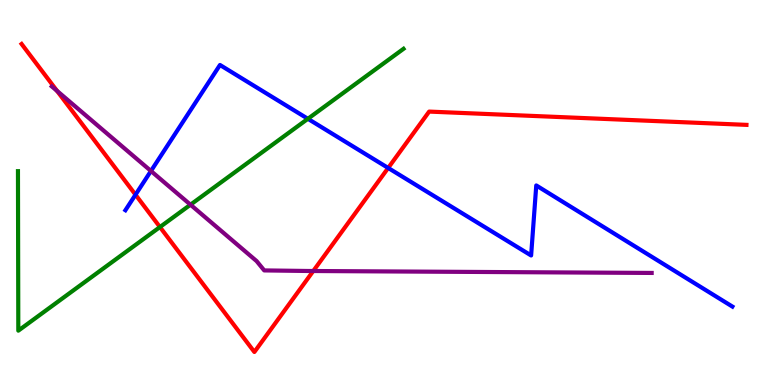[{'lines': ['blue', 'red'], 'intersections': [{'x': 1.75, 'y': 4.94}, {'x': 5.01, 'y': 5.64}]}, {'lines': ['green', 'red'], 'intersections': [{'x': 2.06, 'y': 4.1}]}, {'lines': ['purple', 'red'], 'intersections': [{'x': 0.736, 'y': 7.64}, {'x': 4.04, 'y': 2.96}]}, {'lines': ['blue', 'green'], 'intersections': [{'x': 3.97, 'y': 6.91}]}, {'lines': ['blue', 'purple'], 'intersections': [{'x': 1.95, 'y': 5.56}]}, {'lines': ['green', 'purple'], 'intersections': [{'x': 2.46, 'y': 4.68}]}]